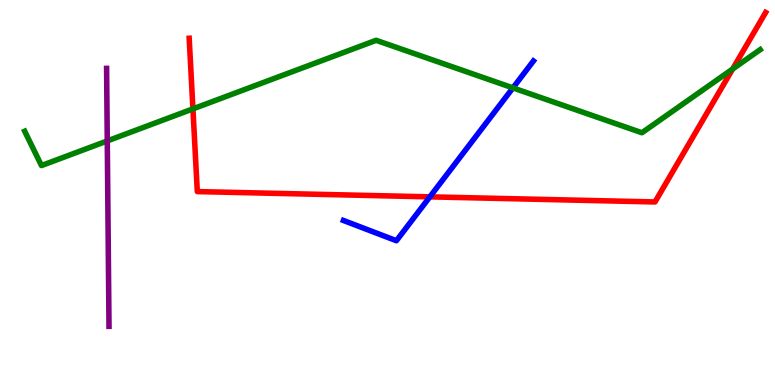[{'lines': ['blue', 'red'], 'intersections': [{'x': 5.55, 'y': 4.89}]}, {'lines': ['green', 'red'], 'intersections': [{'x': 2.49, 'y': 7.17}, {'x': 9.45, 'y': 8.21}]}, {'lines': ['purple', 'red'], 'intersections': []}, {'lines': ['blue', 'green'], 'intersections': [{'x': 6.62, 'y': 7.72}]}, {'lines': ['blue', 'purple'], 'intersections': []}, {'lines': ['green', 'purple'], 'intersections': [{'x': 1.38, 'y': 6.34}]}]